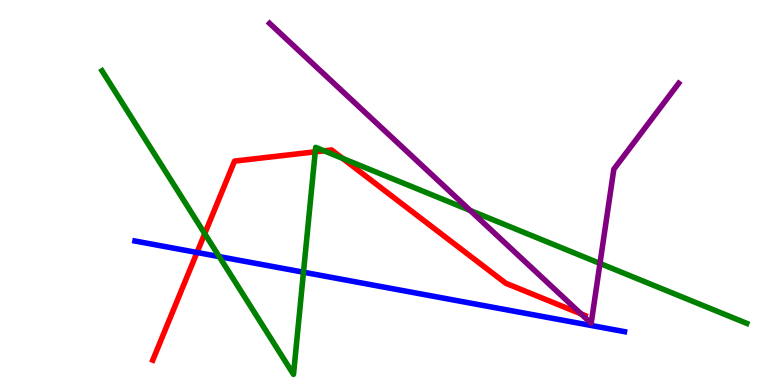[{'lines': ['blue', 'red'], 'intersections': [{'x': 2.54, 'y': 3.44}]}, {'lines': ['green', 'red'], 'intersections': [{'x': 2.64, 'y': 3.93}, {'x': 4.07, 'y': 6.06}, {'x': 4.18, 'y': 6.08}, {'x': 4.42, 'y': 5.89}]}, {'lines': ['purple', 'red'], 'intersections': [{'x': 7.5, 'y': 1.85}]}, {'lines': ['blue', 'green'], 'intersections': [{'x': 2.83, 'y': 3.33}, {'x': 3.92, 'y': 2.93}]}, {'lines': ['blue', 'purple'], 'intersections': []}, {'lines': ['green', 'purple'], 'intersections': [{'x': 6.07, 'y': 4.53}, {'x': 7.74, 'y': 3.16}]}]